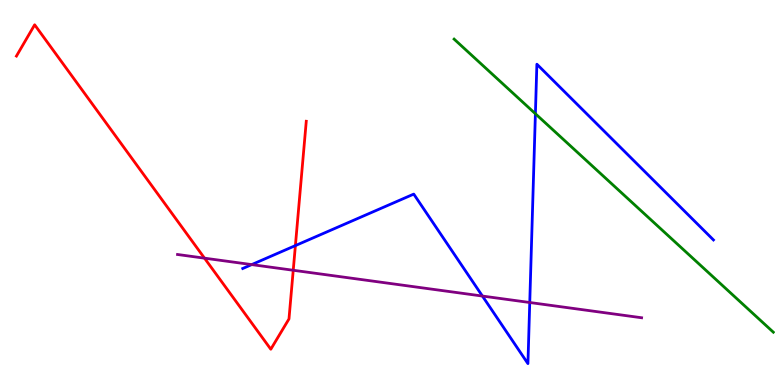[{'lines': ['blue', 'red'], 'intersections': [{'x': 3.81, 'y': 3.62}]}, {'lines': ['green', 'red'], 'intersections': []}, {'lines': ['purple', 'red'], 'intersections': [{'x': 2.64, 'y': 3.29}, {'x': 3.78, 'y': 2.98}]}, {'lines': ['blue', 'green'], 'intersections': [{'x': 6.91, 'y': 7.05}]}, {'lines': ['blue', 'purple'], 'intersections': [{'x': 3.25, 'y': 3.13}, {'x': 6.22, 'y': 2.31}, {'x': 6.84, 'y': 2.14}]}, {'lines': ['green', 'purple'], 'intersections': []}]